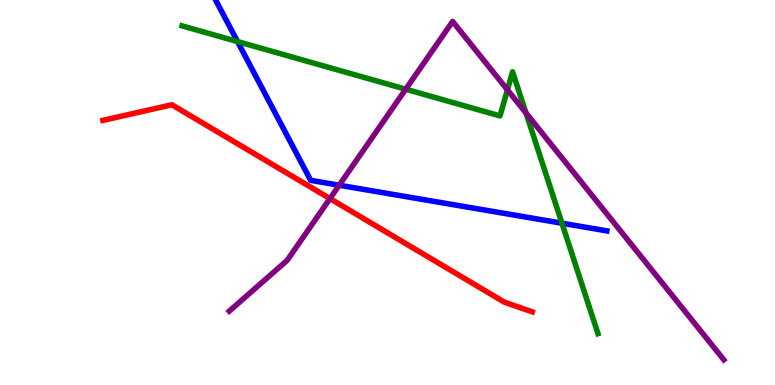[{'lines': ['blue', 'red'], 'intersections': []}, {'lines': ['green', 'red'], 'intersections': []}, {'lines': ['purple', 'red'], 'intersections': [{'x': 4.26, 'y': 4.84}]}, {'lines': ['blue', 'green'], 'intersections': [{'x': 3.06, 'y': 8.92}, {'x': 7.25, 'y': 4.2}]}, {'lines': ['blue', 'purple'], 'intersections': [{'x': 4.38, 'y': 5.19}]}, {'lines': ['green', 'purple'], 'intersections': [{'x': 5.24, 'y': 7.68}, {'x': 6.55, 'y': 7.67}, {'x': 6.79, 'y': 7.07}]}]